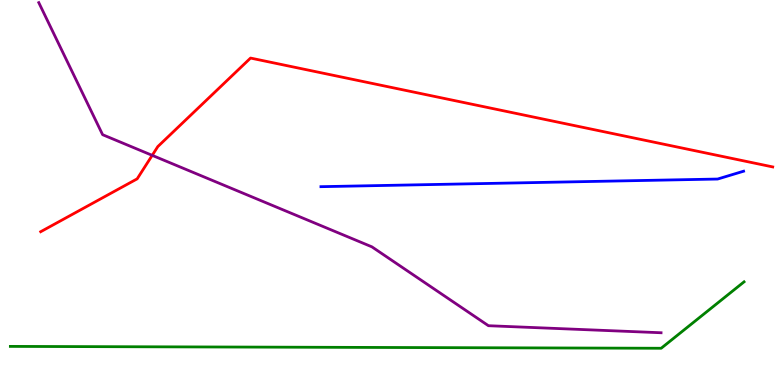[{'lines': ['blue', 'red'], 'intersections': []}, {'lines': ['green', 'red'], 'intersections': []}, {'lines': ['purple', 'red'], 'intersections': [{'x': 1.96, 'y': 5.96}]}, {'lines': ['blue', 'green'], 'intersections': []}, {'lines': ['blue', 'purple'], 'intersections': []}, {'lines': ['green', 'purple'], 'intersections': []}]